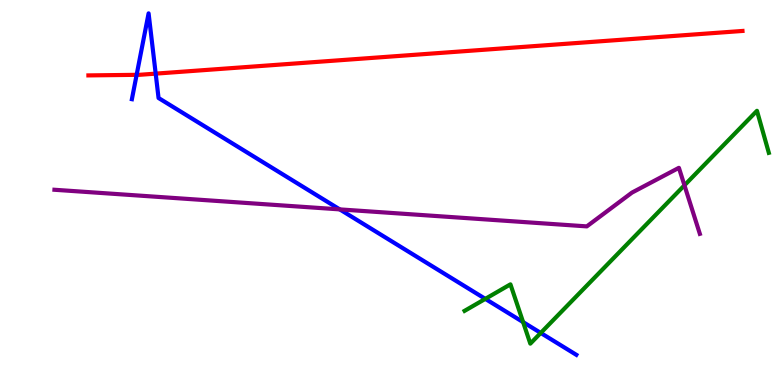[{'lines': ['blue', 'red'], 'intersections': [{'x': 1.76, 'y': 8.06}, {'x': 2.01, 'y': 8.09}]}, {'lines': ['green', 'red'], 'intersections': []}, {'lines': ['purple', 'red'], 'intersections': []}, {'lines': ['blue', 'green'], 'intersections': [{'x': 6.26, 'y': 2.24}, {'x': 6.75, 'y': 1.63}, {'x': 6.98, 'y': 1.35}]}, {'lines': ['blue', 'purple'], 'intersections': [{'x': 4.38, 'y': 4.56}]}, {'lines': ['green', 'purple'], 'intersections': [{'x': 8.83, 'y': 5.19}]}]